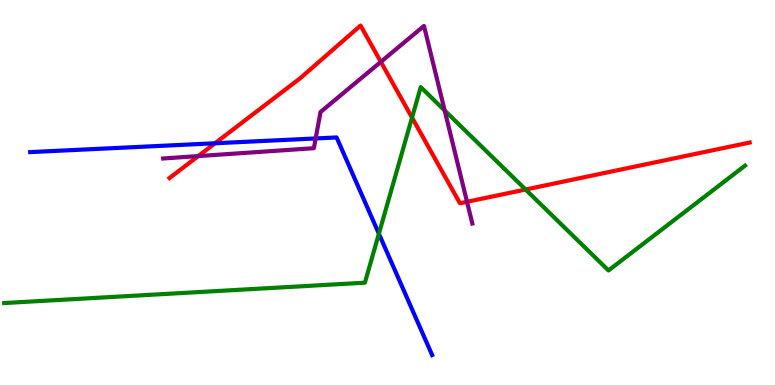[{'lines': ['blue', 'red'], 'intersections': [{'x': 2.77, 'y': 6.28}]}, {'lines': ['green', 'red'], 'intersections': [{'x': 5.32, 'y': 6.95}, {'x': 6.78, 'y': 5.08}]}, {'lines': ['purple', 'red'], 'intersections': [{'x': 2.56, 'y': 5.95}, {'x': 4.91, 'y': 8.39}, {'x': 6.03, 'y': 4.76}]}, {'lines': ['blue', 'green'], 'intersections': [{'x': 4.89, 'y': 3.93}]}, {'lines': ['blue', 'purple'], 'intersections': [{'x': 4.07, 'y': 6.4}]}, {'lines': ['green', 'purple'], 'intersections': [{'x': 5.74, 'y': 7.13}]}]